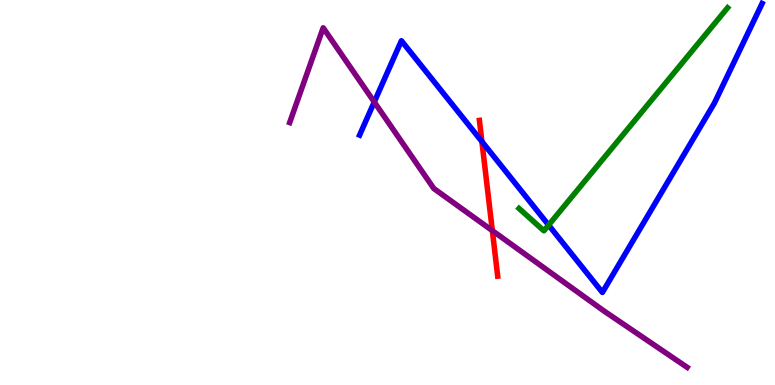[{'lines': ['blue', 'red'], 'intersections': [{'x': 6.22, 'y': 6.32}]}, {'lines': ['green', 'red'], 'intersections': []}, {'lines': ['purple', 'red'], 'intersections': [{'x': 6.35, 'y': 4.01}]}, {'lines': ['blue', 'green'], 'intersections': [{'x': 7.08, 'y': 4.15}]}, {'lines': ['blue', 'purple'], 'intersections': [{'x': 4.83, 'y': 7.35}]}, {'lines': ['green', 'purple'], 'intersections': []}]